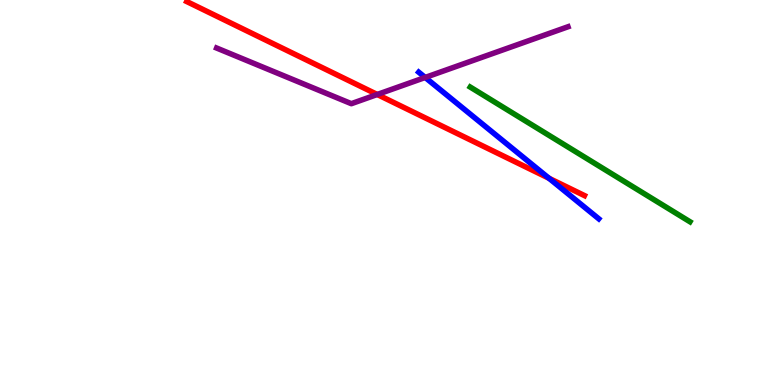[{'lines': ['blue', 'red'], 'intersections': [{'x': 7.08, 'y': 5.37}]}, {'lines': ['green', 'red'], 'intersections': []}, {'lines': ['purple', 'red'], 'intersections': [{'x': 4.87, 'y': 7.55}]}, {'lines': ['blue', 'green'], 'intersections': []}, {'lines': ['blue', 'purple'], 'intersections': [{'x': 5.49, 'y': 7.99}]}, {'lines': ['green', 'purple'], 'intersections': []}]